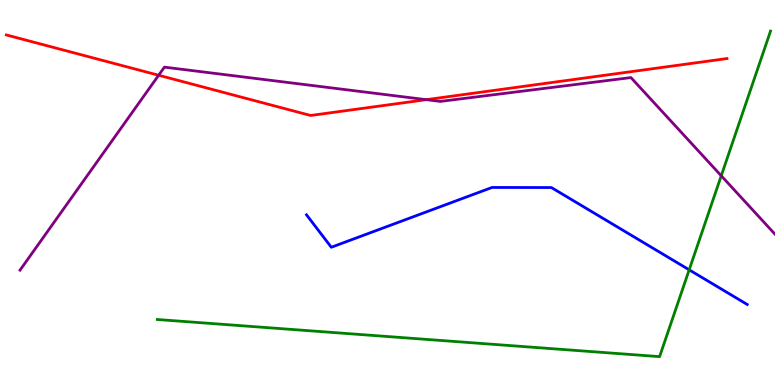[{'lines': ['blue', 'red'], 'intersections': []}, {'lines': ['green', 'red'], 'intersections': []}, {'lines': ['purple', 'red'], 'intersections': [{'x': 2.05, 'y': 8.05}, {'x': 5.5, 'y': 7.41}]}, {'lines': ['blue', 'green'], 'intersections': [{'x': 8.89, 'y': 2.99}]}, {'lines': ['blue', 'purple'], 'intersections': []}, {'lines': ['green', 'purple'], 'intersections': [{'x': 9.31, 'y': 5.43}]}]